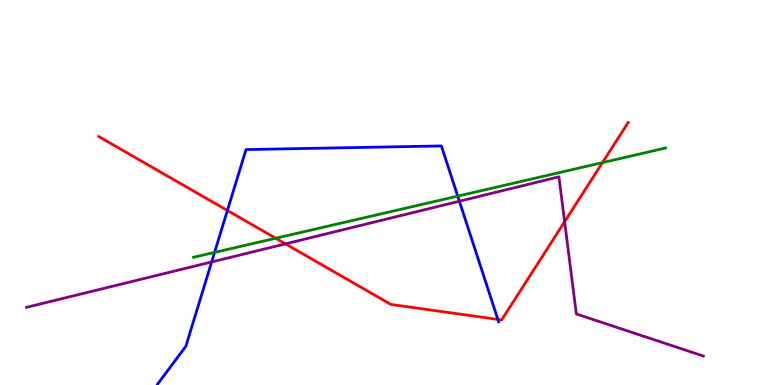[{'lines': ['blue', 'red'], 'intersections': [{'x': 2.93, 'y': 4.53}, {'x': 6.42, 'y': 1.7}]}, {'lines': ['green', 'red'], 'intersections': [{'x': 3.56, 'y': 3.81}, {'x': 7.77, 'y': 5.78}]}, {'lines': ['purple', 'red'], 'intersections': [{'x': 3.68, 'y': 3.67}, {'x': 7.29, 'y': 4.24}]}, {'lines': ['blue', 'green'], 'intersections': [{'x': 2.77, 'y': 3.44}, {'x': 5.91, 'y': 4.91}]}, {'lines': ['blue', 'purple'], 'intersections': [{'x': 2.73, 'y': 3.2}, {'x': 5.93, 'y': 4.77}]}, {'lines': ['green', 'purple'], 'intersections': []}]